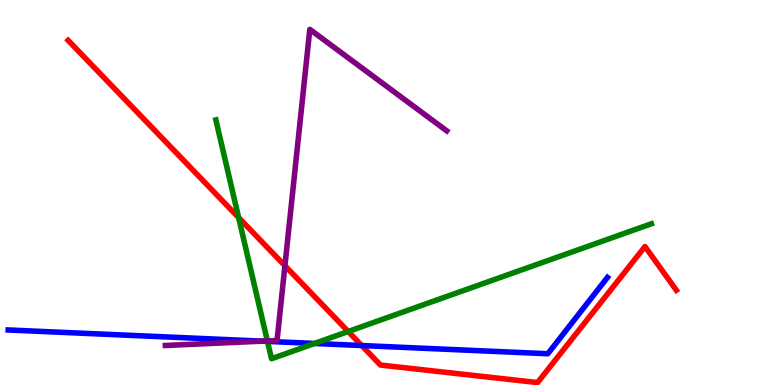[{'lines': ['blue', 'red'], 'intersections': [{'x': 4.67, 'y': 1.02}]}, {'lines': ['green', 'red'], 'intersections': [{'x': 3.08, 'y': 4.35}, {'x': 4.49, 'y': 1.39}]}, {'lines': ['purple', 'red'], 'intersections': [{'x': 3.68, 'y': 3.1}]}, {'lines': ['blue', 'green'], 'intersections': [{'x': 3.45, 'y': 1.13}, {'x': 4.06, 'y': 1.08}]}, {'lines': ['blue', 'purple'], 'intersections': [{'x': 3.38, 'y': 1.14}]}, {'lines': ['green', 'purple'], 'intersections': [{'x': 3.45, 'y': 1.14}]}]